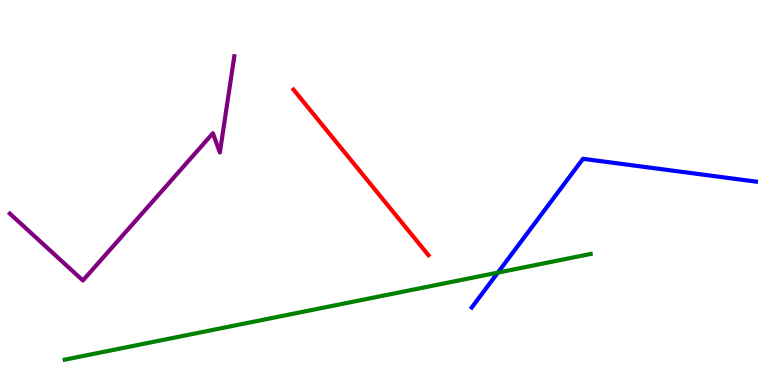[{'lines': ['blue', 'red'], 'intersections': []}, {'lines': ['green', 'red'], 'intersections': []}, {'lines': ['purple', 'red'], 'intersections': []}, {'lines': ['blue', 'green'], 'intersections': [{'x': 6.42, 'y': 2.92}]}, {'lines': ['blue', 'purple'], 'intersections': []}, {'lines': ['green', 'purple'], 'intersections': []}]